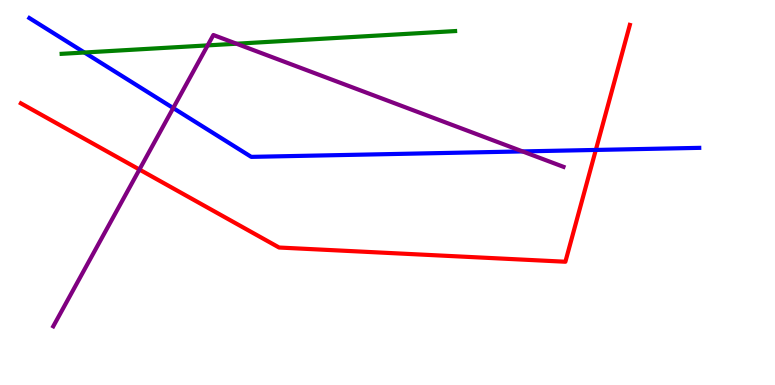[{'lines': ['blue', 'red'], 'intersections': [{'x': 7.69, 'y': 6.11}]}, {'lines': ['green', 'red'], 'intersections': []}, {'lines': ['purple', 'red'], 'intersections': [{'x': 1.8, 'y': 5.6}]}, {'lines': ['blue', 'green'], 'intersections': [{'x': 1.09, 'y': 8.64}]}, {'lines': ['blue', 'purple'], 'intersections': [{'x': 2.24, 'y': 7.19}, {'x': 6.74, 'y': 6.07}]}, {'lines': ['green', 'purple'], 'intersections': [{'x': 2.68, 'y': 8.82}, {'x': 3.05, 'y': 8.86}]}]